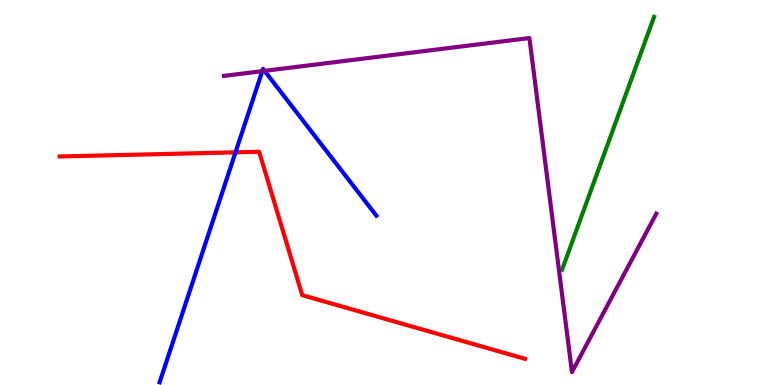[{'lines': ['blue', 'red'], 'intersections': [{'x': 3.04, 'y': 6.04}]}, {'lines': ['green', 'red'], 'intersections': []}, {'lines': ['purple', 'red'], 'intersections': []}, {'lines': ['blue', 'green'], 'intersections': []}, {'lines': ['blue', 'purple'], 'intersections': [{'x': 3.38, 'y': 8.15}, {'x': 3.41, 'y': 8.16}]}, {'lines': ['green', 'purple'], 'intersections': []}]